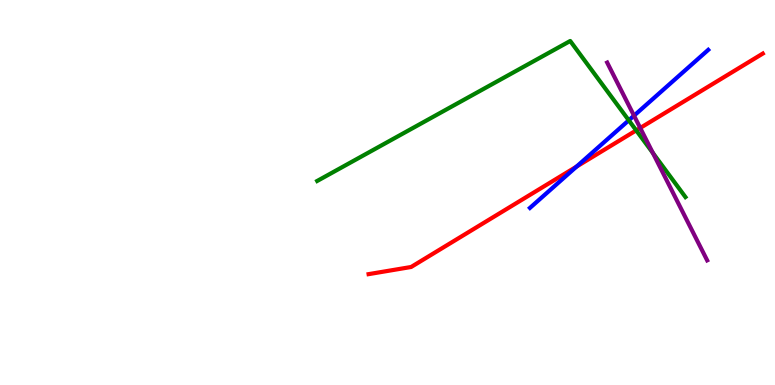[{'lines': ['blue', 'red'], 'intersections': [{'x': 7.44, 'y': 5.67}]}, {'lines': ['green', 'red'], 'intersections': [{'x': 8.21, 'y': 6.61}]}, {'lines': ['purple', 'red'], 'intersections': [{'x': 8.26, 'y': 6.68}]}, {'lines': ['blue', 'green'], 'intersections': [{'x': 8.11, 'y': 6.88}]}, {'lines': ['blue', 'purple'], 'intersections': [{'x': 8.18, 'y': 7.0}]}, {'lines': ['green', 'purple'], 'intersections': [{'x': 8.42, 'y': 6.03}]}]